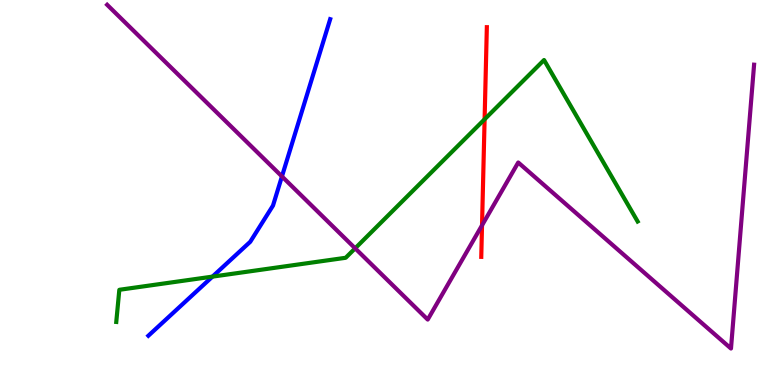[{'lines': ['blue', 'red'], 'intersections': []}, {'lines': ['green', 'red'], 'intersections': [{'x': 6.25, 'y': 6.9}]}, {'lines': ['purple', 'red'], 'intersections': [{'x': 6.22, 'y': 4.15}]}, {'lines': ['blue', 'green'], 'intersections': [{'x': 2.74, 'y': 2.81}]}, {'lines': ['blue', 'purple'], 'intersections': [{'x': 3.64, 'y': 5.42}]}, {'lines': ['green', 'purple'], 'intersections': [{'x': 4.58, 'y': 3.55}]}]